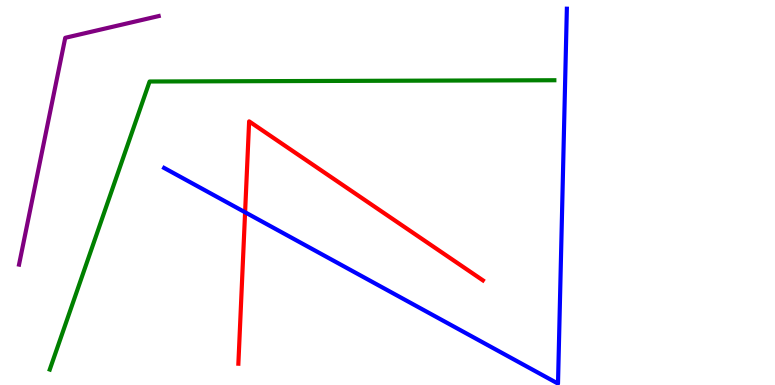[{'lines': ['blue', 'red'], 'intersections': [{'x': 3.16, 'y': 4.49}]}, {'lines': ['green', 'red'], 'intersections': []}, {'lines': ['purple', 'red'], 'intersections': []}, {'lines': ['blue', 'green'], 'intersections': []}, {'lines': ['blue', 'purple'], 'intersections': []}, {'lines': ['green', 'purple'], 'intersections': []}]